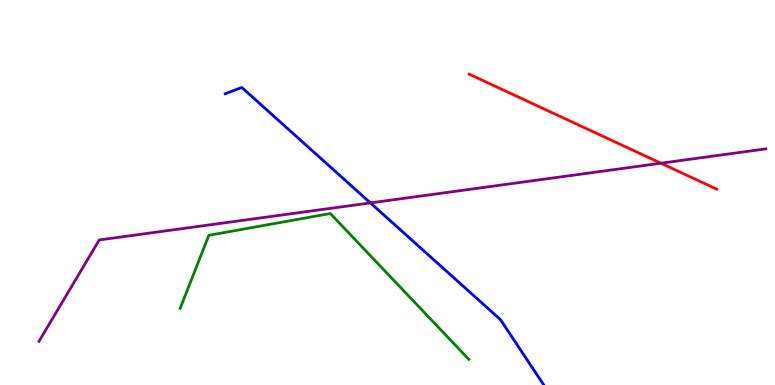[{'lines': ['blue', 'red'], 'intersections': []}, {'lines': ['green', 'red'], 'intersections': []}, {'lines': ['purple', 'red'], 'intersections': [{'x': 8.53, 'y': 5.76}]}, {'lines': ['blue', 'green'], 'intersections': []}, {'lines': ['blue', 'purple'], 'intersections': [{'x': 4.78, 'y': 4.73}]}, {'lines': ['green', 'purple'], 'intersections': []}]